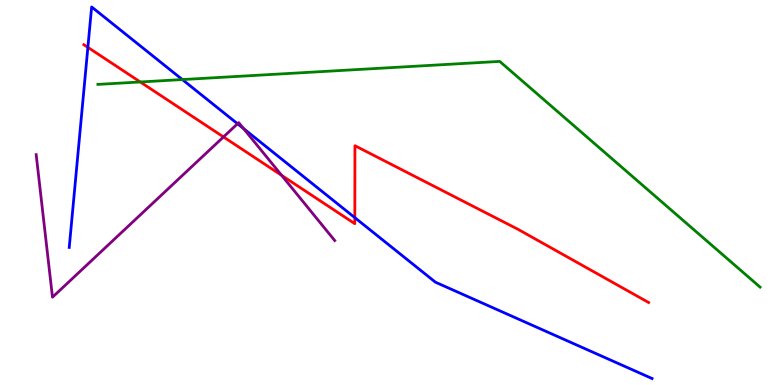[{'lines': ['blue', 'red'], 'intersections': [{'x': 1.13, 'y': 8.77}, {'x': 4.58, 'y': 4.35}]}, {'lines': ['green', 'red'], 'intersections': [{'x': 1.81, 'y': 7.87}]}, {'lines': ['purple', 'red'], 'intersections': [{'x': 2.88, 'y': 6.44}, {'x': 3.63, 'y': 5.45}]}, {'lines': ['blue', 'green'], 'intersections': [{'x': 2.35, 'y': 7.93}]}, {'lines': ['blue', 'purple'], 'intersections': [{'x': 3.07, 'y': 6.79}, {'x': 3.14, 'y': 6.66}]}, {'lines': ['green', 'purple'], 'intersections': []}]